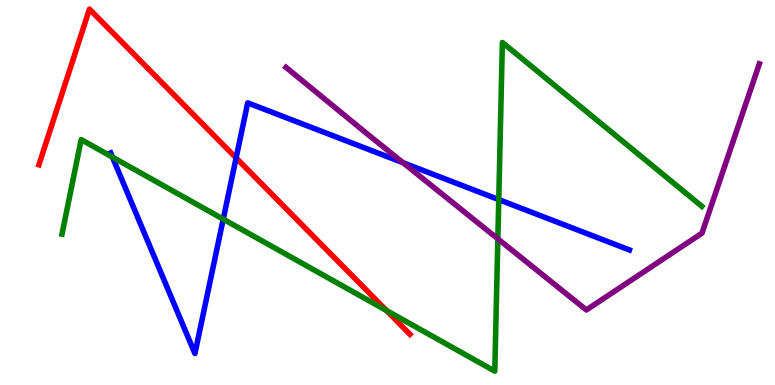[{'lines': ['blue', 'red'], 'intersections': [{'x': 3.05, 'y': 5.9}]}, {'lines': ['green', 'red'], 'intersections': [{'x': 4.99, 'y': 1.93}]}, {'lines': ['purple', 'red'], 'intersections': []}, {'lines': ['blue', 'green'], 'intersections': [{'x': 1.45, 'y': 5.92}, {'x': 2.88, 'y': 4.31}, {'x': 6.44, 'y': 4.82}]}, {'lines': ['blue', 'purple'], 'intersections': [{'x': 5.2, 'y': 5.77}]}, {'lines': ['green', 'purple'], 'intersections': [{'x': 6.42, 'y': 3.8}]}]